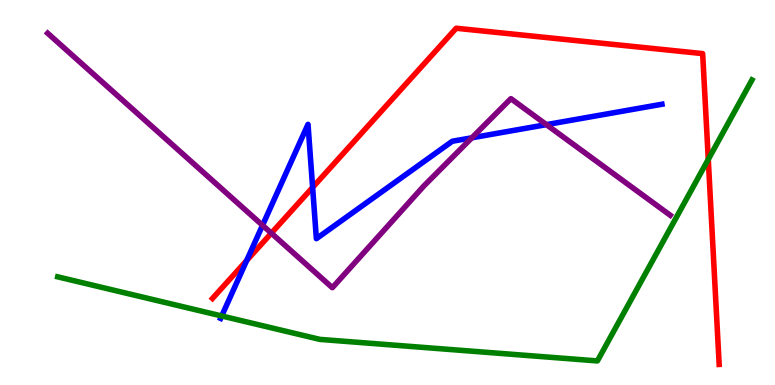[{'lines': ['blue', 'red'], 'intersections': [{'x': 3.18, 'y': 3.23}, {'x': 4.03, 'y': 5.13}]}, {'lines': ['green', 'red'], 'intersections': [{'x': 9.14, 'y': 5.86}]}, {'lines': ['purple', 'red'], 'intersections': [{'x': 3.5, 'y': 3.94}]}, {'lines': ['blue', 'green'], 'intersections': [{'x': 2.86, 'y': 1.79}]}, {'lines': ['blue', 'purple'], 'intersections': [{'x': 3.39, 'y': 4.15}, {'x': 6.09, 'y': 6.42}, {'x': 7.05, 'y': 6.76}]}, {'lines': ['green', 'purple'], 'intersections': []}]